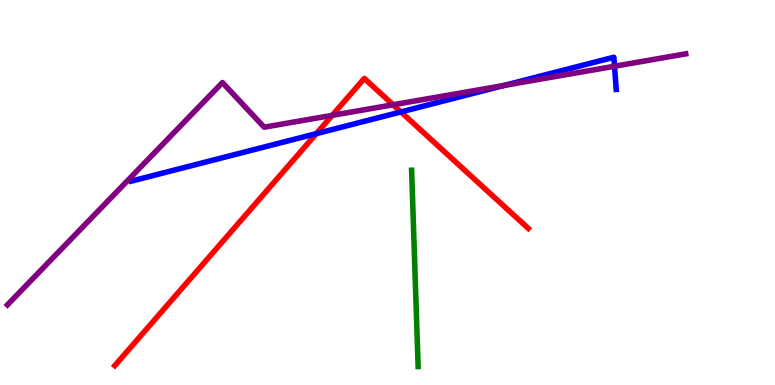[{'lines': ['blue', 'red'], 'intersections': [{'x': 4.08, 'y': 6.53}, {'x': 5.17, 'y': 7.09}]}, {'lines': ['green', 'red'], 'intersections': []}, {'lines': ['purple', 'red'], 'intersections': [{'x': 4.29, 'y': 7.0}, {'x': 5.07, 'y': 7.28}]}, {'lines': ['blue', 'green'], 'intersections': []}, {'lines': ['blue', 'purple'], 'intersections': [{'x': 6.5, 'y': 7.78}, {'x': 7.93, 'y': 8.28}]}, {'lines': ['green', 'purple'], 'intersections': []}]